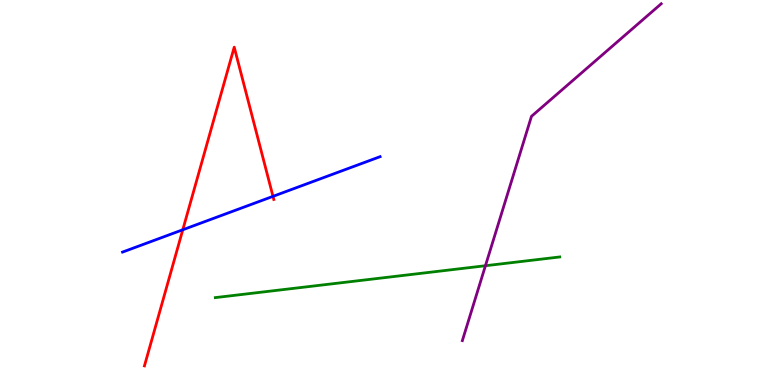[{'lines': ['blue', 'red'], 'intersections': [{'x': 2.36, 'y': 4.03}, {'x': 3.52, 'y': 4.9}]}, {'lines': ['green', 'red'], 'intersections': []}, {'lines': ['purple', 'red'], 'intersections': []}, {'lines': ['blue', 'green'], 'intersections': []}, {'lines': ['blue', 'purple'], 'intersections': []}, {'lines': ['green', 'purple'], 'intersections': [{'x': 6.26, 'y': 3.1}]}]